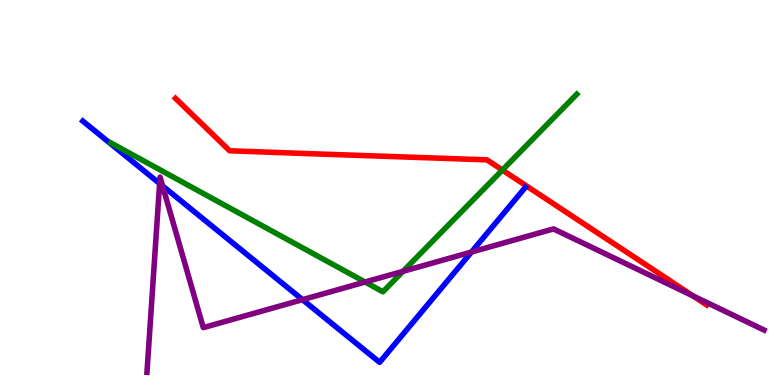[{'lines': ['blue', 'red'], 'intersections': []}, {'lines': ['green', 'red'], 'intersections': [{'x': 6.48, 'y': 5.58}]}, {'lines': ['purple', 'red'], 'intersections': [{'x': 8.94, 'y': 2.31}]}, {'lines': ['blue', 'green'], 'intersections': []}, {'lines': ['blue', 'purple'], 'intersections': [{'x': 2.06, 'y': 5.23}, {'x': 2.1, 'y': 5.17}, {'x': 3.9, 'y': 2.22}, {'x': 6.08, 'y': 3.45}]}, {'lines': ['green', 'purple'], 'intersections': [{'x': 4.71, 'y': 2.67}, {'x': 5.2, 'y': 2.95}]}]